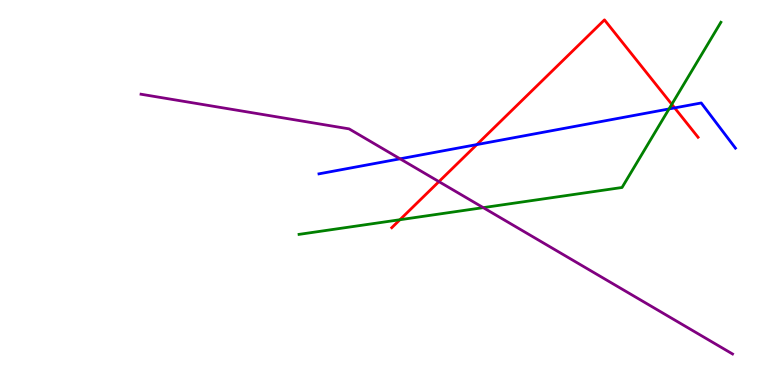[{'lines': ['blue', 'red'], 'intersections': [{'x': 6.15, 'y': 6.24}, {'x': 8.71, 'y': 7.2}]}, {'lines': ['green', 'red'], 'intersections': [{'x': 5.16, 'y': 4.29}, {'x': 8.67, 'y': 7.29}]}, {'lines': ['purple', 'red'], 'intersections': [{'x': 5.66, 'y': 5.28}]}, {'lines': ['blue', 'green'], 'intersections': [{'x': 8.63, 'y': 7.17}]}, {'lines': ['blue', 'purple'], 'intersections': [{'x': 5.16, 'y': 5.88}]}, {'lines': ['green', 'purple'], 'intersections': [{'x': 6.24, 'y': 4.61}]}]